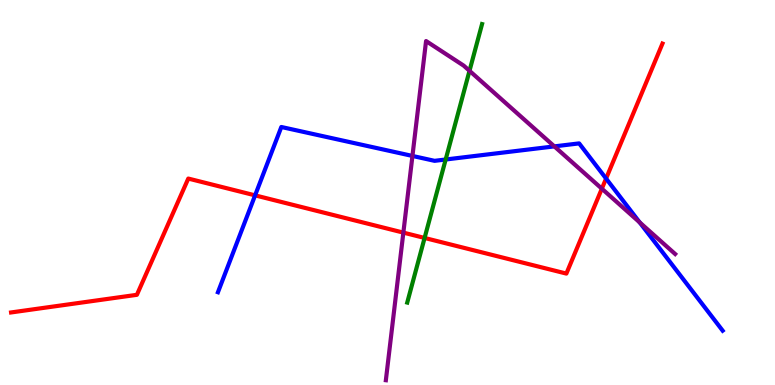[{'lines': ['blue', 'red'], 'intersections': [{'x': 3.29, 'y': 4.93}, {'x': 7.82, 'y': 5.36}]}, {'lines': ['green', 'red'], 'intersections': [{'x': 5.48, 'y': 3.82}]}, {'lines': ['purple', 'red'], 'intersections': [{'x': 5.2, 'y': 3.96}, {'x': 7.77, 'y': 5.1}]}, {'lines': ['blue', 'green'], 'intersections': [{'x': 5.75, 'y': 5.86}]}, {'lines': ['blue', 'purple'], 'intersections': [{'x': 5.32, 'y': 5.95}, {'x': 7.15, 'y': 6.2}, {'x': 8.25, 'y': 4.22}]}, {'lines': ['green', 'purple'], 'intersections': [{'x': 6.06, 'y': 8.16}]}]